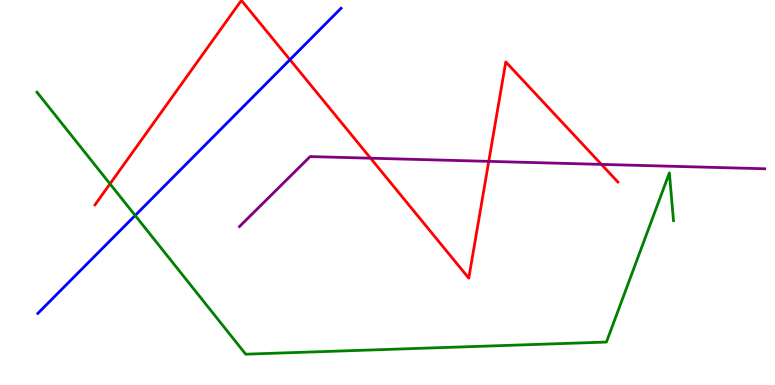[{'lines': ['blue', 'red'], 'intersections': [{'x': 3.74, 'y': 8.45}]}, {'lines': ['green', 'red'], 'intersections': [{'x': 1.42, 'y': 5.22}]}, {'lines': ['purple', 'red'], 'intersections': [{'x': 4.78, 'y': 5.89}, {'x': 6.31, 'y': 5.81}, {'x': 7.76, 'y': 5.73}]}, {'lines': ['blue', 'green'], 'intersections': [{'x': 1.74, 'y': 4.4}]}, {'lines': ['blue', 'purple'], 'intersections': []}, {'lines': ['green', 'purple'], 'intersections': []}]